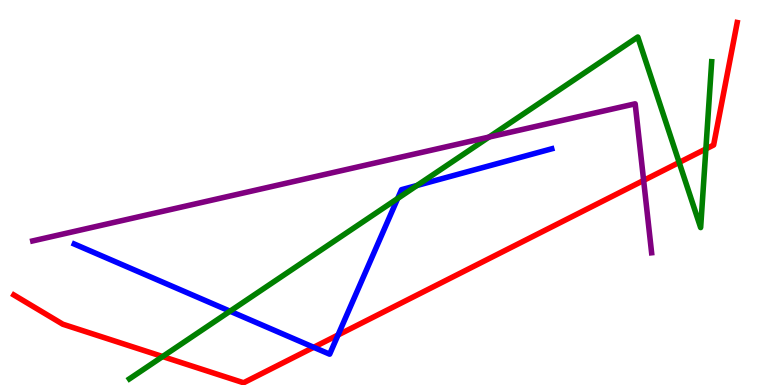[{'lines': ['blue', 'red'], 'intersections': [{'x': 4.05, 'y': 0.979}, {'x': 4.36, 'y': 1.3}]}, {'lines': ['green', 'red'], 'intersections': [{'x': 2.1, 'y': 0.739}, {'x': 8.76, 'y': 5.78}, {'x': 9.11, 'y': 6.13}]}, {'lines': ['purple', 'red'], 'intersections': [{'x': 8.3, 'y': 5.31}]}, {'lines': ['blue', 'green'], 'intersections': [{'x': 2.97, 'y': 1.92}, {'x': 5.13, 'y': 4.84}, {'x': 5.38, 'y': 5.18}]}, {'lines': ['blue', 'purple'], 'intersections': []}, {'lines': ['green', 'purple'], 'intersections': [{'x': 6.31, 'y': 6.44}]}]